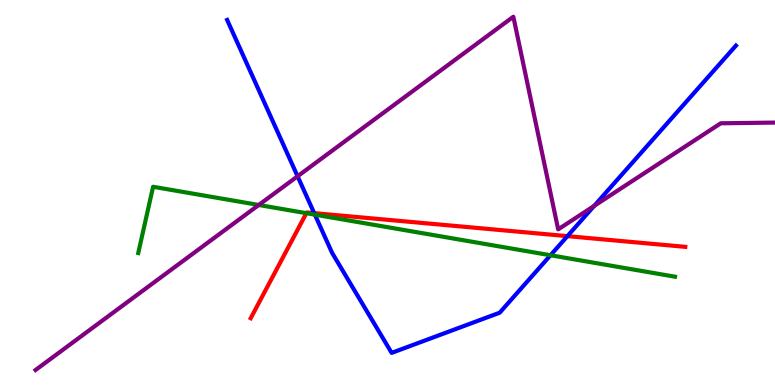[{'lines': ['blue', 'red'], 'intersections': [{'x': 4.05, 'y': 4.46}, {'x': 7.32, 'y': 3.87}]}, {'lines': ['green', 'red'], 'intersections': [{'x': 3.95, 'y': 4.46}]}, {'lines': ['purple', 'red'], 'intersections': []}, {'lines': ['blue', 'green'], 'intersections': [{'x': 4.06, 'y': 4.42}, {'x': 7.1, 'y': 3.37}]}, {'lines': ['blue', 'purple'], 'intersections': [{'x': 3.84, 'y': 5.42}, {'x': 7.67, 'y': 4.65}]}, {'lines': ['green', 'purple'], 'intersections': [{'x': 3.34, 'y': 4.68}]}]